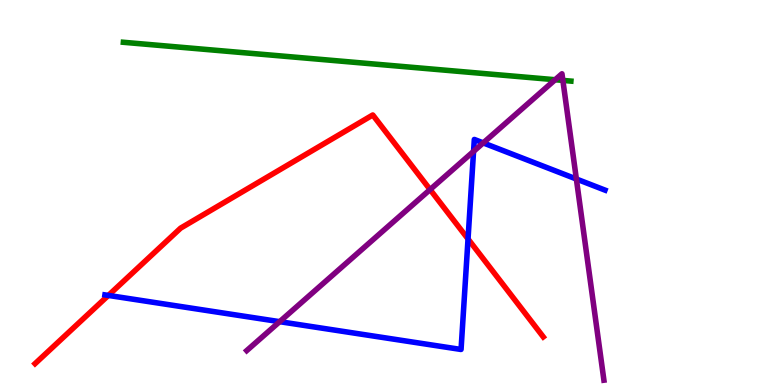[{'lines': ['blue', 'red'], 'intersections': [{'x': 1.4, 'y': 2.33}, {'x': 6.04, 'y': 3.79}]}, {'lines': ['green', 'red'], 'intersections': []}, {'lines': ['purple', 'red'], 'intersections': [{'x': 5.55, 'y': 5.08}]}, {'lines': ['blue', 'green'], 'intersections': []}, {'lines': ['blue', 'purple'], 'intersections': [{'x': 3.61, 'y': 1.64}, {'x': 6.11, 'y': 6.07}, {'x': 6.24, 'y': 6.29}, {'x': 7.44, 'y': 5.35}]}, {'lines': ['green', 'purple'], 'intersections': [{'x': 7.16, 'y': 7.93}, {'x': 7.26, 'y': 7.91}]}]